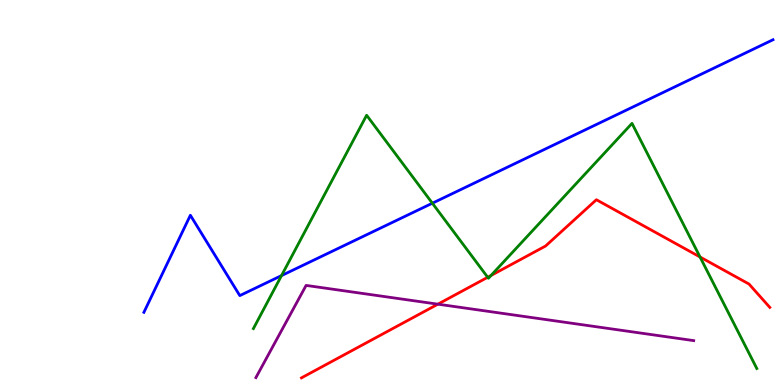[{'lines': ['blue', 'red'], 'intersections': []}, {'lines': ['green', 'red'], 'intersections': [{'x': 6.29, 'y': 2.8}, {'x': 6.34, 'y': 2.84}, {'x': 9.03, 'y': 3.33}]}, {'lines': ['purple', 'red'], 'intersections': [{'x': 5.65, 'y': 2.1}]}, {'lines': ['blue', 'green'], 'intersections': [{'x': 3.63, 'y': 2.84}, {'x': 5.58, 'y': 4.72}]}, {'lines': ['blue', 'purple'], 'intersections': []}, {'lines': ['green', 'purple'], 'intersections': []}]